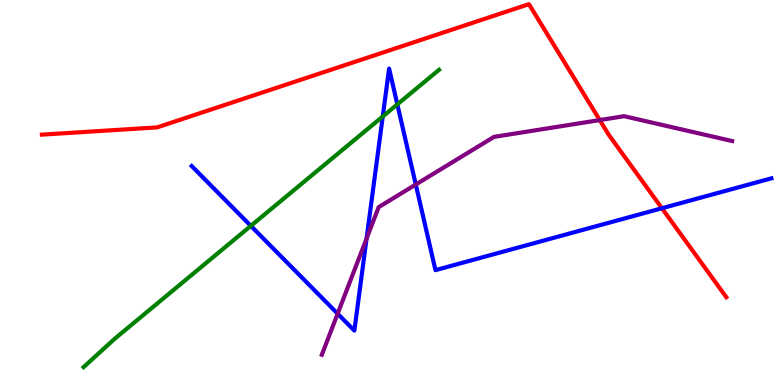[{'lines': ['blue', 'red'], 'intersections': [{'x': 8.54, 'y': 4.59}]}, {'lines': ['green', 'red'], 'intersections': []}, {'lines': ['purple', 'red'], 'intersections': [{'x': 7.74, 'y': 6.88}]}, {'lines': ['blue', 'green'], 'intersections': [{'x': 3.24, 'y': 4.13}, {'x': 4.94, 'y': 6.97}, {'x': 5.13, 'y': 7.29}]}, {'lines': ['blue', 'purple'], 'intersections': [{'x': 4.36, 'y': 1.85}, {'x': 4.73, 'y': 3.8}, {'x': 5.36, 'y': 5.21}]}, {'lines': ['green', 'purple'], 'intersections': []}]